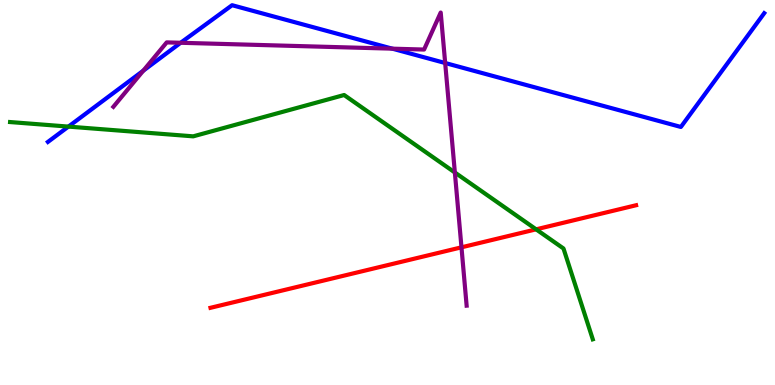[{'lines': ['blue', 'red'], 'intersections': []}, {'lines': ['green', 'red'], 'intersections': [{'x': 6.92, 'y': 4.04}]}, {'lines': ['purple', 'red'], 'intersections': [{'x': 5.95, 'y': 3.58}]}, {'lines': ['blue', 'green'], 'intersections': [{'x': 0.883, 'y': 6.71}]}, {'lines': ['blue', 'purple'], 'intersections': [{'x': 1.85, 'y': 8.16}, {'x': 2.33, 'y': 8.89}, {'x': 5.06, 'y': 8.74}, {'x': 5.74, 'y': 8.36}]}, {'lines': ['green', 'purple'], 'intersections': [{'x': 5.87, 'y': 5.52}]}]